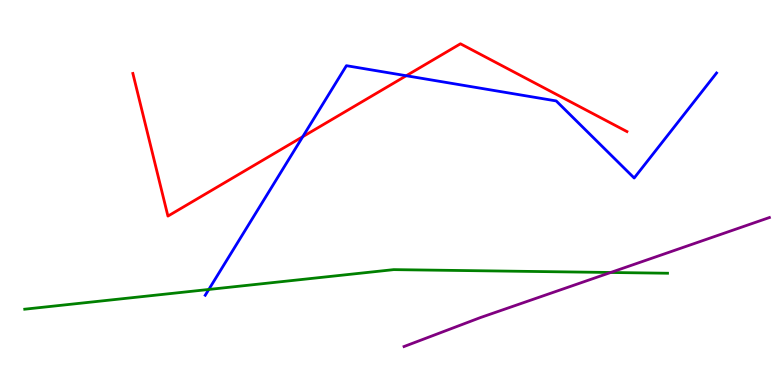[{'lines': ['blue', 'red'], 'intersections': [{'x': 3.91, 'y': 6.45}, {'x': 5.24, 'y': 8.03}]}, {'lines': ['green', 'red'], 'intersections': []}, {'lines': ['purple', 'red'], 'intersections': []}, {'lines': ['blue', 'green'], 'intersections': [{'x': 2.69, 'y': 2.48}]}, {'lines': ['blue', 'purple'], 'intersections': []}, {'lines': ['green', 'purple'], 'intersections': [{'x': 7.88, 'y': 2.92}]}]